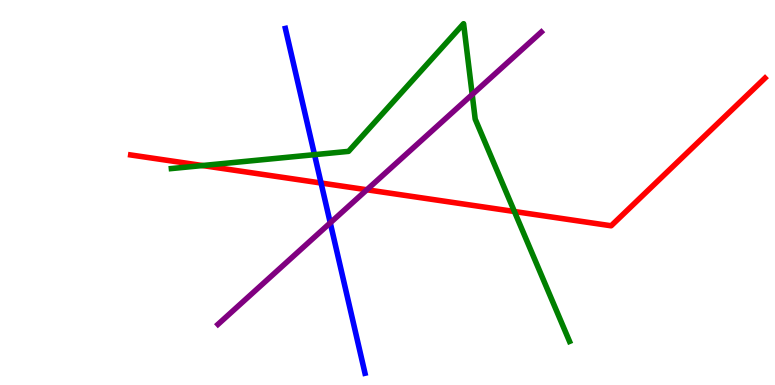[{'lines': ['blue', 'red'], 'intersections': [{'x': 4.14, 'y': 5.25}]}, {'lines': ['green', 'red'], 'intersections': [{'x': 2.61, 'y': 5.7}, {'x': 6.64, 'y': 4.51}]}, {'lines': ['purple', 'red'], 'intersections': [{'x': 4.73, 'y': 5.07}]}, {'lines': ['blue', 'green'], 'intersections': [{'x': 4.06, 'y': 5.98}]}, {'lines': ['blue', 'purple'], 'intersections': [{'x': 4.26, 'y': 4.21}]}, {'lines': ['green', 'purple'], 'intersections': [{'x': 6.09, 'y': 7.54}]}]